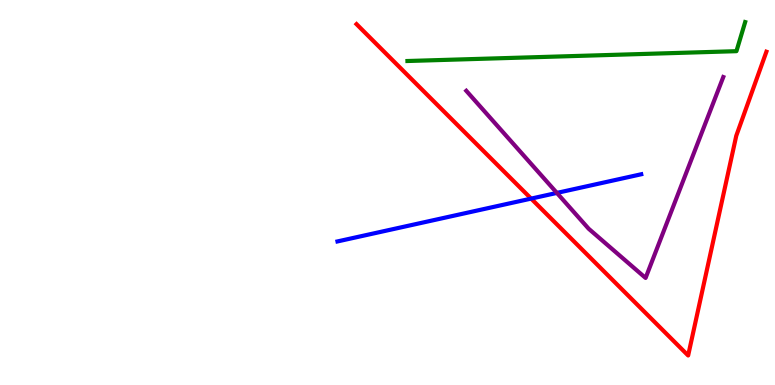[{'lines': ['blue', 'red'], 'intersections': [{'x': 6.85, 'y': 4.84}]}, {'lines': ['green', 'red'], 'intersections': []}, {'lines': ['purple', 'red'], 'intersections': []}, {'lines': ['blue', 'green'], 'intersections': []}, {'lines': ['blue', 'purple'], 'intersections': [{'x': 7.19, 'y': 4.99}]}, {'lines': ['green', 'purple'], 'intersections': []}]